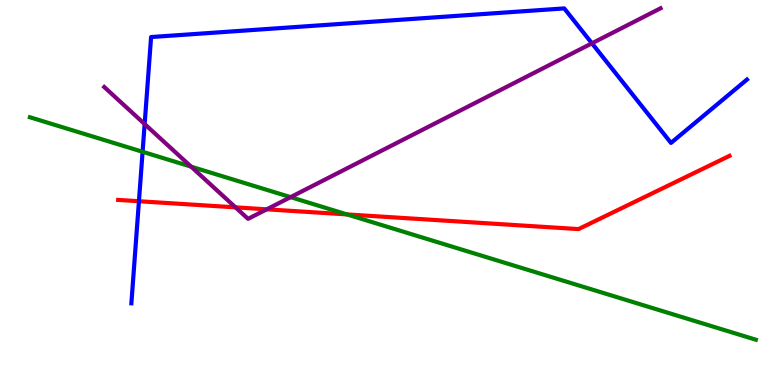[{'lines': ['blue', 'red'], 'intersections': [{'x': 1.79, 'y': 4.77}]}, {'lines': ['green', 'red'], 'intersections': [{'x': 4.48, 'y': 4.43}]}, {'lines': ['purple', 'red'], 'intersections': [{'x': 3.04, 'y': 4.61}, {'x': 3.44, 'y': 4.56}]}, {'lines': ['blue', 'green'], 'intersections': [{'x': 1.84, 'y': 6.06}]}, {'lines': ['blue', 'purple'], 'intersections': [{'x': 1.87, 'y': 6.78}, {'x': 7.64, 'y': 8.87}]}, {'lines': ['green', 'purple'], 'intersections': [{'x': 2.47, 'y': 5.67}, {'x': 3.75, 'y': 4.88}]}]